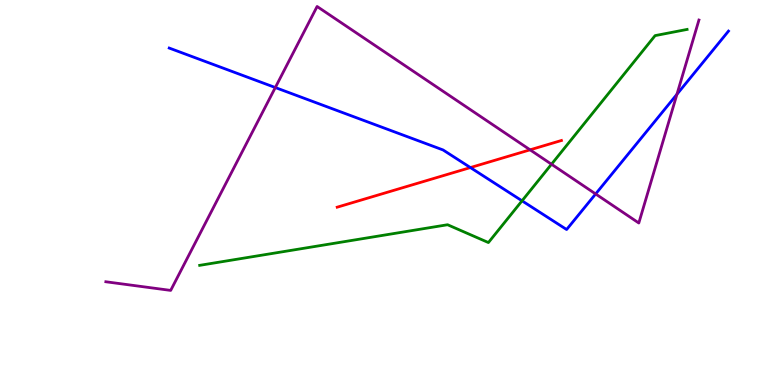[{'lines': ['blue', 'red'], 'intersections': [{'x': 6.07, 'y': 5.65}]}, {'lines': ['green', 'red'], 'intersections': []}, {'lines': ['purple', 'red'], 'intersections': [{'x': 6.84, 'y': 6.11}]}, {'lines': ['blue', 'green'], 'intersections': [{'x': 6.74, 'y': 4.78}]}, {'lines': ['blue', 'purple'], 'intersections': [{'x': 3.55, 'y': 7.73}, {'x': 7.69, 'y': 4.96}, {'x': 8.73, 'y': 7.55}]}, {'lines': ['green', 'purple'], 'intersections': [{'x': 7.12, 'y': 5.73}]}]